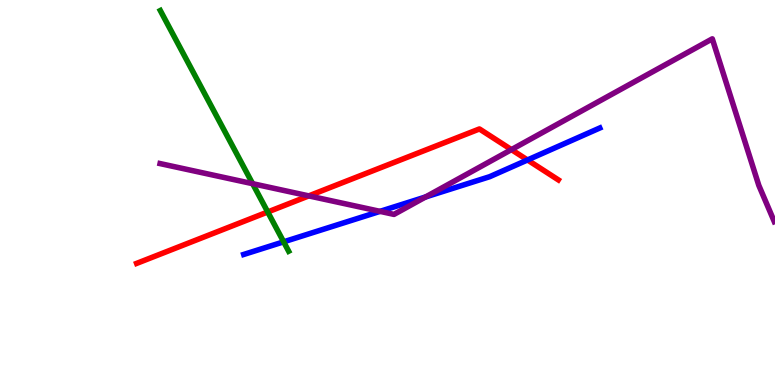[{'lines': ['blue', 'red'], 'intersections': [{'x': 6.81, 'y': 5.84}]}, {'lines': ['green', 'red'], 'intersections': [{'x': 3.45, 'y': 4.49}]}, {'lines': ['purple', 'red'], 'intersections': [{'x': 3.98, 'y': 4.91}, {'x': 6.6, 'y': 6.11}]}, {'lines': ['blue', 'green'], 'intersections': [{'x': 3.66, 'y': 3.72}]}, {'lines': ['blue', 'purple'], 'intersections': [{'x': 4.9, 'y': 4.51}, {'x': 5.49, 'y': 4.88}]}, {'lines': ['green', 'purple'], 'intersections': [{'x': 3.26, 'y': 5.23}]}]